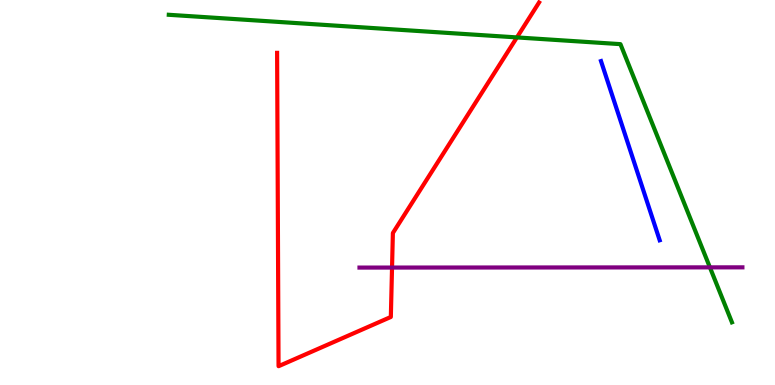[{'lines': ['blue', 'red'], 'intersections': []}, {'lines': ['green', 'red'], 'intersections': [{'x': 6.67, 'y': 9.03}]}, {'lines': ['purple', 'red'], 'intersections': [{'x': 5.06, 'y': 3.05}]}, {'lines': ['blue', 'green'], 'intersections': []}, {'lines': ['blue', 'purple'], 'intersections': []}, {'lines': ['green', 'purple'], 'intersections': [{'x': 9.16, 'y': 3.06}]}]